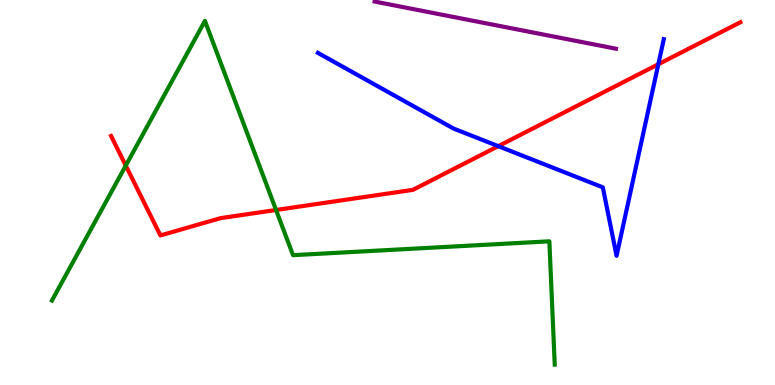[{'lines': ['blue', 'red'], 'intersections': [{'x': 6.43, 'y': 6.2}, {'x': 8.49, 'y': 8.33}]}, {'lines': ['green', 'red'], 'intersections': [{'x': 1.62, 'y': 5.7}, {'x': 3.56, 'y': 4.55}]}, {'lines': ['purple', 'red'], 'intersections': []}, {'lines': ['blue', 'green'], 'intersections': []}, {'lines': ['blue', 'purple'], 'intersections': []}, {'lines': ['green', 'purple'], 'intersections': []}]